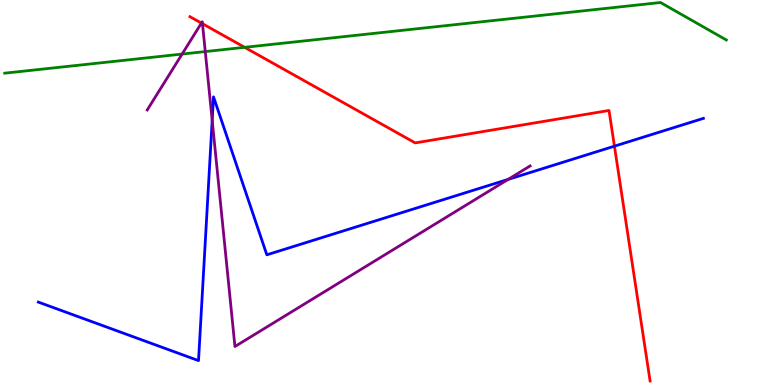[{'lines': ['blue', 'red'], 'intersections': [{'x': 7.93, 'y': 6.2}]}, {'lines': ['green', 'red'], 'intersections': [{'x': 3.16, 'y': 8.77}]}, {'lines': ['purple', 'red'], 'intersections': [{'x': 2.6, 'y': 9.4}, {'x': 2.61, 'y': 9.38}]}, {'lines': ['blue', 'green'], 'intersections': []}, {'lines': ['blue', 'purple'], 'intersections': [{'x': 2.74, 'y': 6.87}, {'x': 6.56, 'y': 5.34}]}, {'lines': ['green', 'purple'], 'intersections': [{'x': 2.35, 'y': 8.6}, {'x': 2.65, 'y': 8.66}]}]